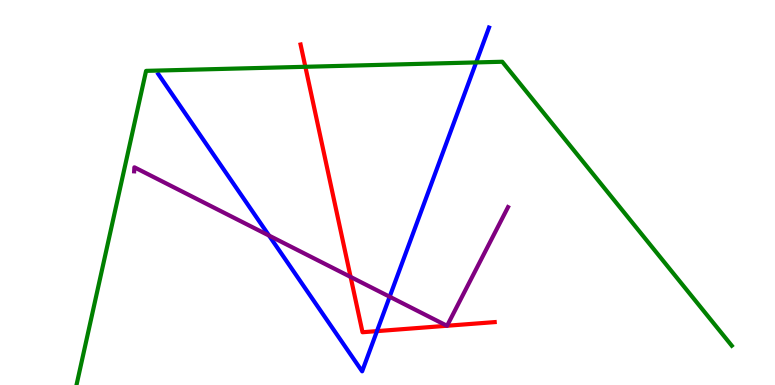[{'lines': ['blue', 'red'], 'intersections': [{'x': 4.86, 'y': 1.4}]}, {'lines': ['green', 'red'], 'intersections': [{'x': 3.94, 'y': 8.27}]}, {'lines': ['purple', 'red'], 'intersections': [{'x': 4.52, 'y': 2.81}, {'x': 5.77, 'y': 1.54}, {'x': 5.77, 'y': 1.54}]}, {'lines': ['blue', 'green'], 'intersections': [{'x': 6.14, 'y': 8.38}]}, {'lines': ['blue', 'purple'], 'intersections': [{'x': 3.47, 'y': 3.88}, {'x': 5.03, 'y': 2.29}]}, {'lines': ['green', 'purple'], 'intersections': []}]